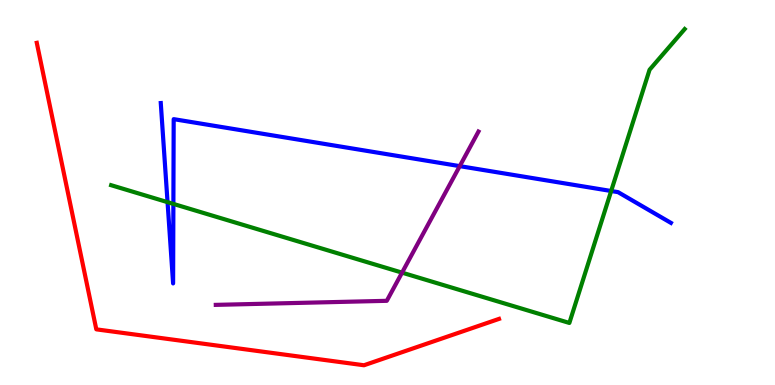[{'lines': ['blue', 'red'], 'intersections': []}, {'lines': ['green', 'red'], 'intersections': []}, {'lines': ['purple', 'red'], 'intersections': []}, {'lines': ['blue', 'green'], 'intersections': [{'x': 2.16, 'y': 4.75}, {'x': 2.24, 'y': 4.7}, {'x': 7.89, 'y': 5.04}]}, {'lines': ['blue', 'purple'], 'intersections': [{'x': 5.93, 'y': 5.68}]}, {'lines': ['green', 'purple'], 'intersections': [{'x': 5.19, 'y': 2.92}]}]